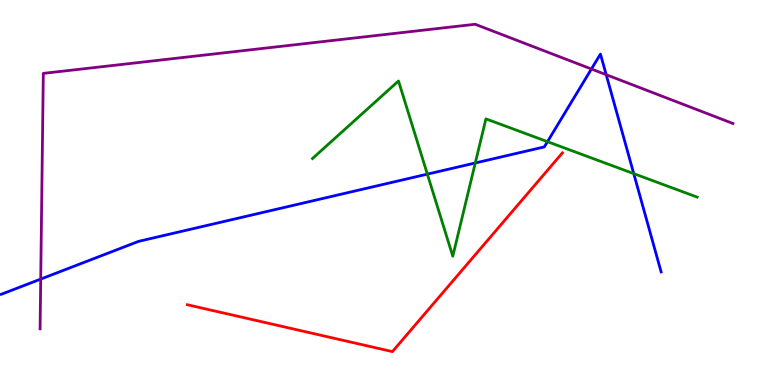[{'lines': ['blue', 'red'], 'intersections': []}, {'lines': ['green', 'red'], 'intersections': []}, {'lines': ['purple', 'red'], 'intersections': []}, {'lines': ['blue', 'green'], 'intersections': [{'x': 5.51, 'y': 5.48}, {'x': 6.13, 'y': 5.77}, {'x': 7.06, 'y': 6.32}, {'x': 8.18, 'y': 5.49}]}, {'lines': ['blue', 'purple'], 'intersections': [{'x': 0.525, 'y': 2.75}, {'x': 7.63, 'y': 8.21}, {'x': 7.82, 'y': 8.06}]}, {'lines': ['green', 'purple'], 'intersections': []}]